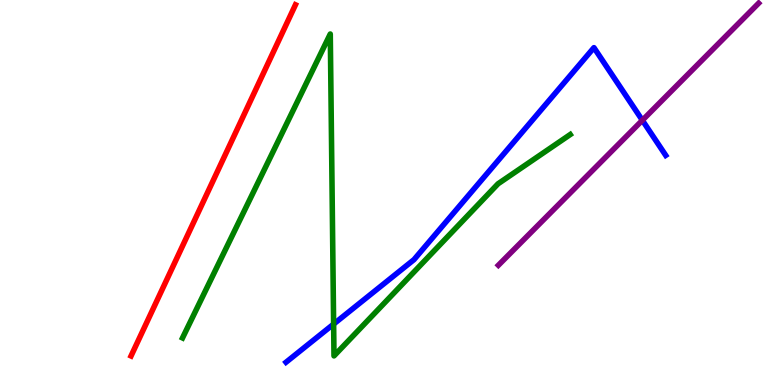[{'lines': ['blue', 'red'], 'intersections': []}, {'lines': ['green', 'red'], 'intersections': []}, {'lines': ['purple', 'red'], 'intersections': []}, {'lines': ['blue', 'green'], 'intersections': [{'x': 4.3, 'y': 1.58}]}, {'lines': ['blue', 'purple'], 'intersections': [{'x': 8.29, 'y': 6.88}]}, {'lines': ['green', 'purple'], 'intersections': []}]